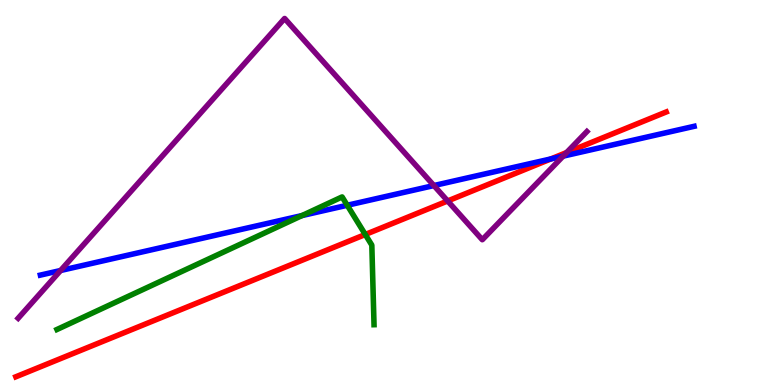[{'lines': ['blue', 'red'], 'intersections': [{'x': 7.11, 'y': 5.87}]}, {'lines': ['green', 'red'], 'intersections': [{'x': 4.71, 'y': 3.91}]}, {'lines': ['purple', 'red'], 'intersections': [{'x': 5.78, 'y': 4.78}, {'x': 7.31, 'y': 6.04}]}, {'lines': ['blue', 'green'], 'intersections': [{'x': 3.9, 'y': 4.4}, {'x': 4.48, 'y': 4.67}]}, {'lines': ['blue', 'purple'], 'intersections': [{'x': 0.782, 'y': 2.97}, {'x': 5.6, 'y': 5.18}, {'x': 7.27, 'y': 5.94}]}, {'lines': ['green', 'purple'], 'intersections': []}]